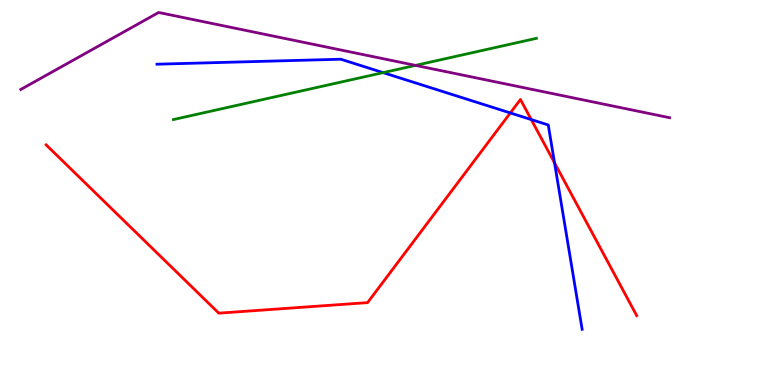[{'lines': ['blue', 'red'], 'intersections': [{'x': 6.58, 'y': 7.07}, {'x': 6.85, 'y': 6.89}, {'x': 7.16, 'y': 5.77}]}, {'lines': ['green', 'red'], 'intersections': []}, {'lines': ['purple', 'red'], 'intersections': []}, {'lines': ['blue', 'green'], 'intersections': [{'x': 4.94, 'y': 8.11}]}, {'lines': ['blue', 'purple'], 'intersections': []}, {'lines': ['green', 'purple'], 'intersections': [{'x': 5.36, 'y': 8.3}]}]